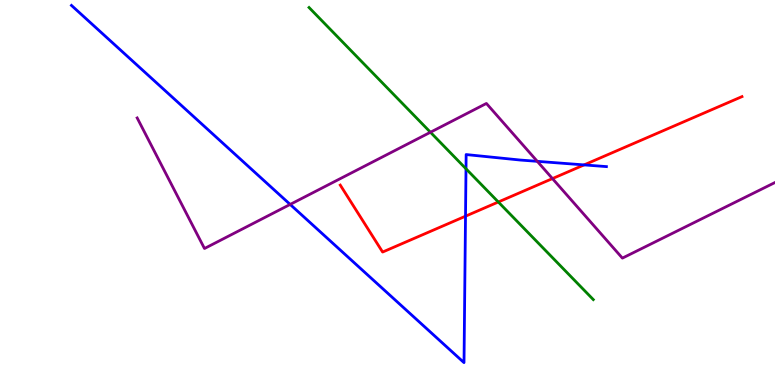[{'lines': ['blue', 'red'], 'intersections': [{'x': 6.01, 'y': 4.38}, {'x': 7.54, 'y': 5.72}]}, {'lines': ['green', 'red'], 'intersections': [{'x': 6.43, 'y': 4.75}]}, {'lines': ['purple', 'red'], 'intersections': [{'x': 7.13, 'y': 5.36}]}, {'lines': ['blue', 'green'], 'intersections': [{'x': 6.01, 'y': 5.62}]}, {'lines': ['blue', 'purple'], 'intersections': [{'x': 3.74, 'y': 4.69}, {'x': 6.93, 'y': 5.81}]}, {'lines': ['green', 'purple'], 'intersections': [{'x': 5.55, 'y': 6.56}]}]